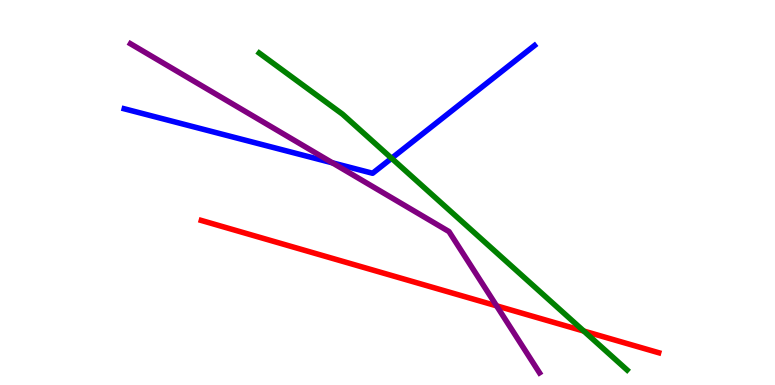[{'lines': ['blue', 'red'], 'intersections': []}, {'lines': ['green', 'red'], 'intersections': [{'x': 7.53, 'y': 1.4}]}, {'lines': ['purple', 'red'], 'intersections': [{'x': 6.41, 'y': 2.06}]}, {'lines': ['blue', 'green'], 'intersections': [{'x': 5.05, 'y': 5.89}]}, {'lines': ['blue', 'purple'], 'intersections': [{'x': 4.29, 'y': 5.77}]}, {'lines': ['green', 'purple'], 'intersections': []}]